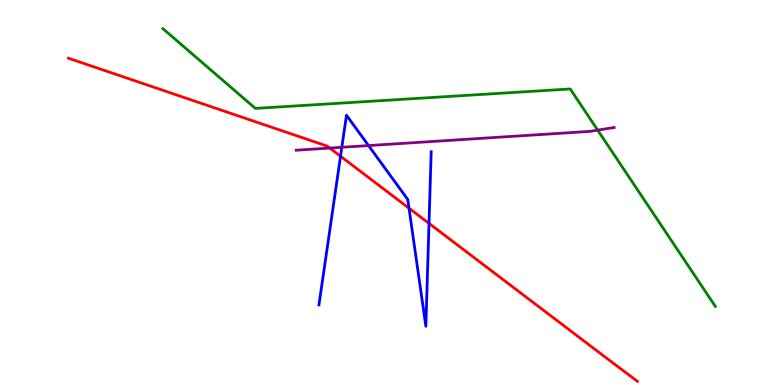[{'lines': ['blue', 'red'], 'intersections': [{'x': 4.39, 'y': 5.94}, {'x': 5.28, 'y': 4.59}, {'x': 5.54, 'y': 4.2}]}, {'lines': ['green', 'red'], 'intersections': []}, {'lines': ['purple', 'red'], 'intersections': [{'x': 4.25, 'y': 6.15}]}, {'lines': ['blue', 'green'], 'intersections': []}, {'lines': ['blue', 'purple'], 'intersections': [{'x': 4.41, 'y': 6.17}, {'x': 4.76, 'y': 6.22}]}, {'lines': ['green', 'purple'], 'intersections': [{'x': 7.71, 'y': 6.62}]}]